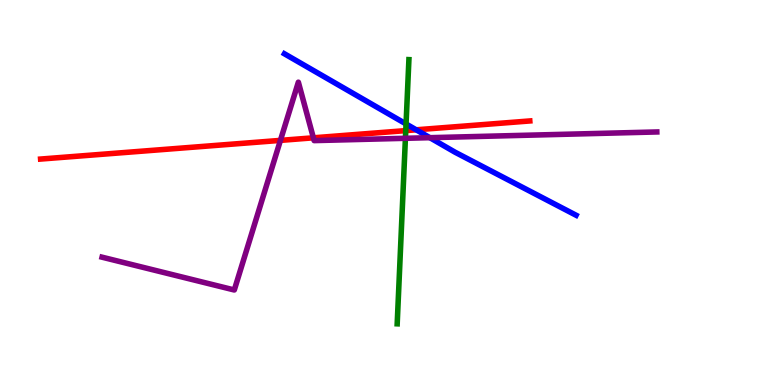[{'lines': ['blue', 'red'], 'intersections': [{'x': 5.37, 'y': 6.63}]}, {'lines': ['green', 'red'], 'intersections': [{'x': 5.24, 'y': 6.61}]}, {'lines': ['purple', 'red'], 'intersections': [{'x': 3.62, 'y': 6.35}, {'x': 4.04, 'y': 6.42}]}, {'lines': ['blue', 'green'], 'intersections': [{'x': 5.24, 'y': 6.78}]}, {'lines': ['blue', 'purple'], 'intersections': [{'x': 5.55, 'y': 6.42}]}, {'lines': ['green', 'purple'], 'intersections': [{'x': 5.23, 'y': 6.41}]}]